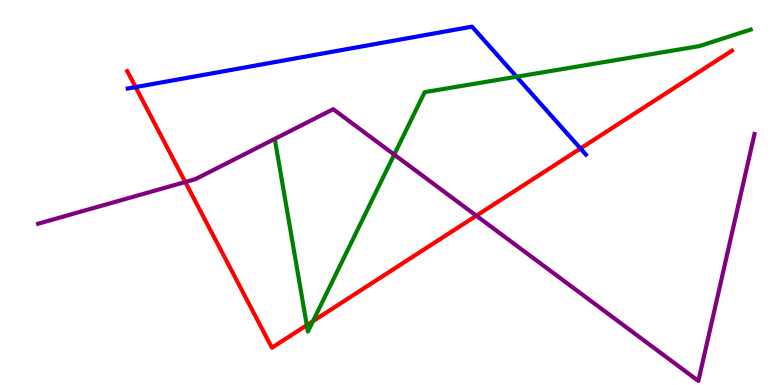[{'lines': ['blue', 'red'], 'intersections': [{'x': 1.75, 'y': 7.74}, {'x': 7.49, 'y': 6.14}]}, {'lines': ['green', 'red'], 'intersections': [{'x': 3.96, 'y': 1.55}, {'x': 4.04, 'y': 1.66}]}, {'lines': ['purple', 'red'], 'intersections': [{'x': 2.39, 'y': 5.27}, {'x': 6.15, 'y': 4.4}]}, {'lines': ['blue', 'green'], 'intersections': [{'x': 6.67, 'y': 8.01}]}, {'lines': ['blue', 'purple'], 'intersections': []}, {'lines': ['green', 'purple'], 'intersections': [{'x': 5.09, 'y': 5.98}]}]